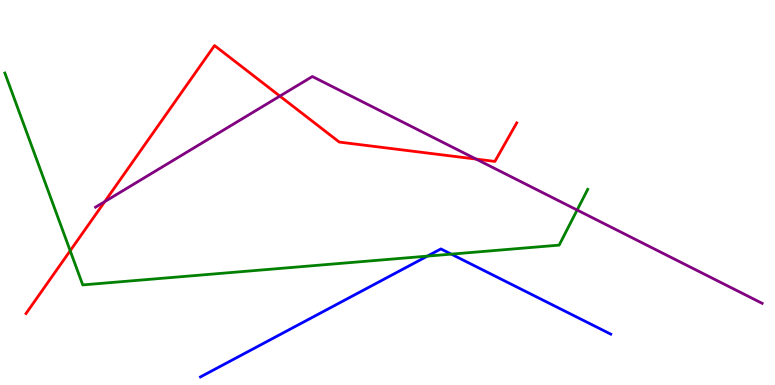[{'lines': ['blue', 'red'], 'intersections': []}, {'lines': ['green', 'red'], 'intersections': [{'x': 0.906, 'y': 3.49}]}, {'lines': ['purple', 'red'], 'intersections': [{'x': 1.35, 'y': 4.76}, {'x': 3.61, 'y': 7.5}, {'x': 6.14, 'y': 5.87}]}, {'lines': ['blue', 'green'], 'intersections': [{'x': 5.51, 'y': 3.35}, {'x': 5.82, 'y': 3.4}]}, {'lines': ['blue', 'purple'], 'intersections': []}, {'lines': ['green', 'purple'], 'intersections': [{'x': 7.45, 'y': 4.54}]}]